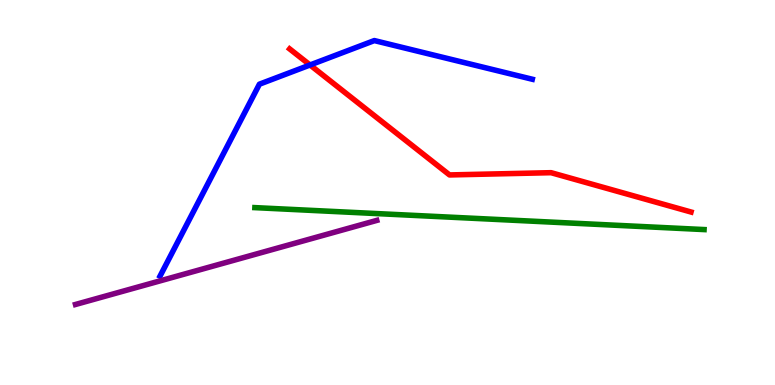[{'lines': ['blue', 'red'], 'intersections': [{'x': 4.0, 'y': 8.31}]}, {'lines': ['green', 'red'], 'intersections': []}, {'lines': ['purple', 'red'], 'intersections': []}, {'lines': ['blue', 'green'], 'intersections': []}, {'lines': ['blue', 'purple'], 'intersections': []}, {'lines': ['green', 'purple'], 'intersections': []}]